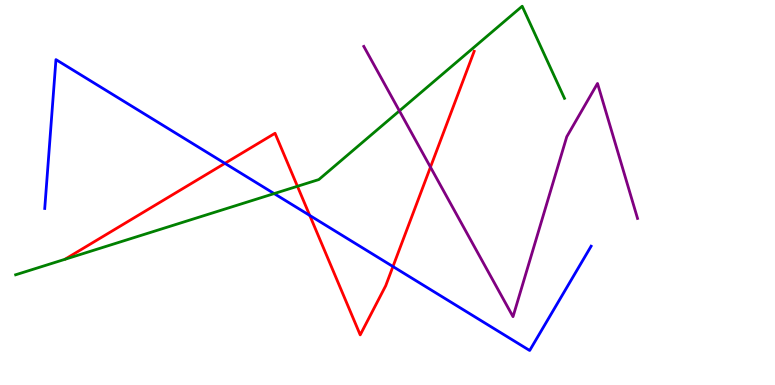[{'lines': ['blue', 'red'], 'intersections': [{'x': 2.9, 'y': 5.76}, {'x': 4.0, 'y': 4.4}, {'x': 5.07, 'y': 3.08}]}, {'lines': ['green', 'red'], 'intersections': [{'x': 3.84, 'y': 5.16}]}, {'lines': ['purple', 'red'], 'intersections': [{'x': 5.55, 'y': 5.66}]}, {'lines': ['blue', 'green'], 'intersections': [{'x': 3.54, 'y': 4.97}]}, {'lines': ['blue', 'purple'], 'intersections': []}, {'lines': ['green', 'purple'], 'intersections': [{'x': 5.15, 'y': 7.12}]}]